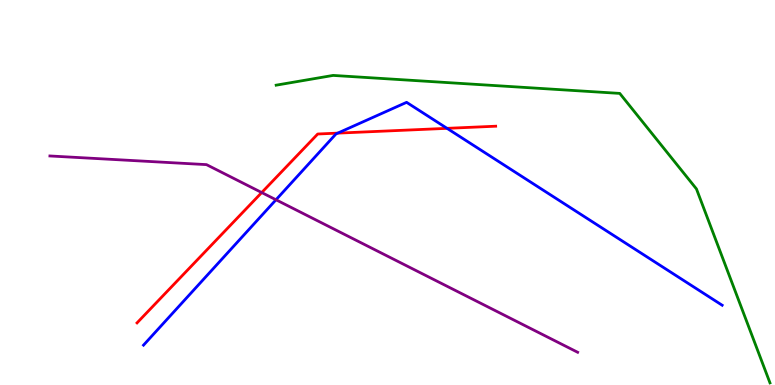[{'lines': ['blue', 'red'], 'intersections': [{'x': 4.36, 'y': 6.54}, {'x': 5.77, 'y': 6.67}]}, {'lines': ['green', 'red'], 'intersections': []}, {'lines': ['purple', 'red'], 'intersections': [{'x': 3.38, 'y': 5.0}]}, {'lines': ['blue', 'green'], 'intersections': []}, {'lines': ['blue', 'purple'], 'intersections': [{'x': 3.56, 'y': 4.81}]}, {'lines': ['green', 'purple'], 'intersections': []}]